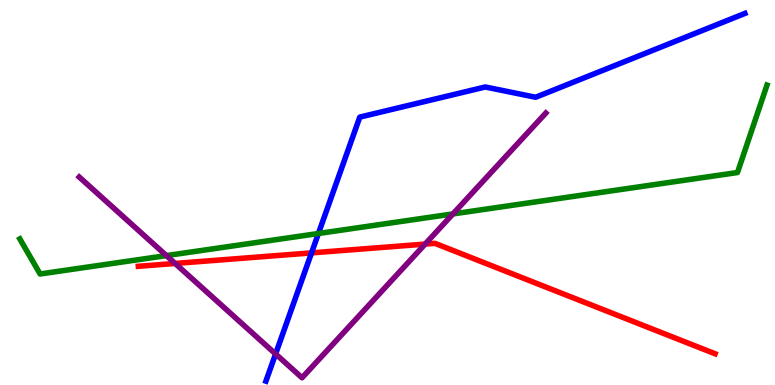[{'lines': ['blue', 'red'], 'intersections': [{'x': 4.02, 'y': 3.43}]}, {'lines': ['green', 'red'], 'intersections': []}, {'lines': ['purple', 'red'], 'intersections': [{'x': 2.26, 'y': 3.16}, {'x': 5.49, 'y': 3.66}]}, {'lines': ['blue', 'green'], 'intersections': [{'x': 4.11, 'y': 3.94}]}, {'lines': ['blue', 'purple'], 'intersections': [{'x': 3.56, 'y': 0.806}]}, {'lines': ['green', 'purple'], 'intersections': [{'x': 2.15, 'y': 3.36}, {'x': 5.84, 'y': 4.44}]}]